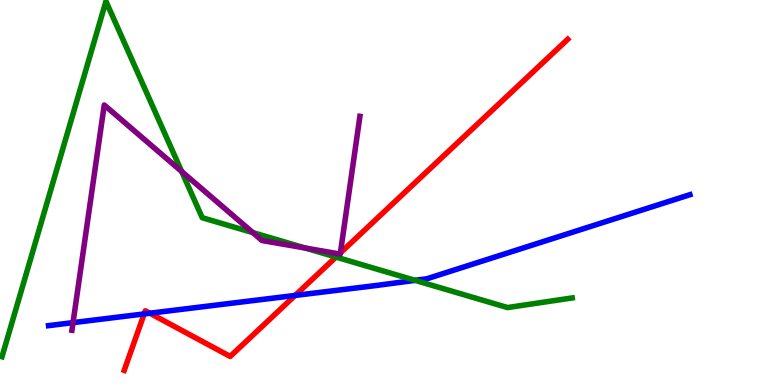[{'lines': ['blue', 'red'], 'intersections': [{'x': 1.86, 'y': 1.85}, {'x': 1.93, 'y': 1.86}, {'x': 3.81, 'y': 2.33}]}, {'lines': ['green', 'red'], 'intersections': [{'x': 4.33, 'y': 3.32}]}, {'lines': ['purple', 'red'], 'intersections': [{'x': 4.38, 'y': 3.4}, {'x': 4.39, 'y': 3.43}]}, {'lines': ['blue', 'green'], 'intersections': [{'x': 5.36, 'y': 2.72}]}, {'lines': ['blue', 'purple'], 'intersections': [{'x': 0.942, 'y': 1.62}]}, {'lines': ['green', 'purple'], 'intersections': [{'x': 2.34, 'y': 5.55}, {'x': 3.26, 'y': 3.96}, {'x': 3.94, 'y': 3.56}]}]